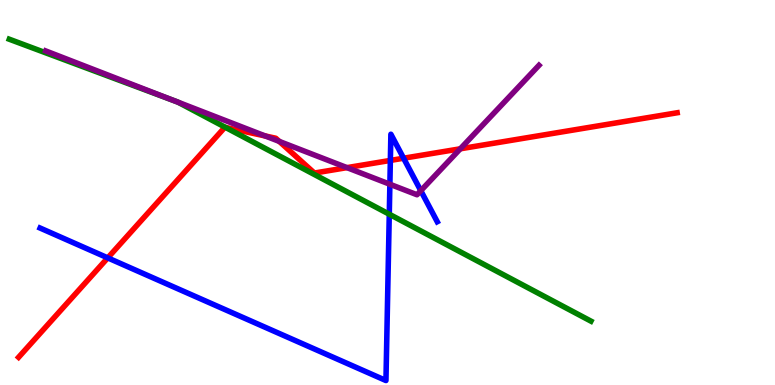[{'lines': ['blue', 'red'], 'intersections': [{'x': 1.39, 'y': 3.3}, {'x': 5.04, 'y': 5.83}, {'x': 5.21, 'y': 5.89}]}, {'lines': ['green', 'red'], 'intersections': [{'x': 2.91, 'y': 6.69}]}, {'lines': ['purple', 'red'], 'intersections': [{'x': 3.42, 'y': 6.47}, {'x': 3.6, 'y': 6.33}, {'x': 4.48, 'y': 5.65}, {'x': 5.94, 'y': 6.14}]}, {'lines': ['blue', 'green'], 'intersections': [{'x': 5.02, 'y': 4.44}]}, {'lines': ['blue', 'purple'], 'intersections': [{'x': 5.03, 'y': 5.21}, {'x': 5.43, 'y': 5.05}]}, {'lines': ['green', 'purple'], 'intersections': [{'x': 2.27, 'y': 7.37}, {'x': 2.29, 'y': 7.35}]}]